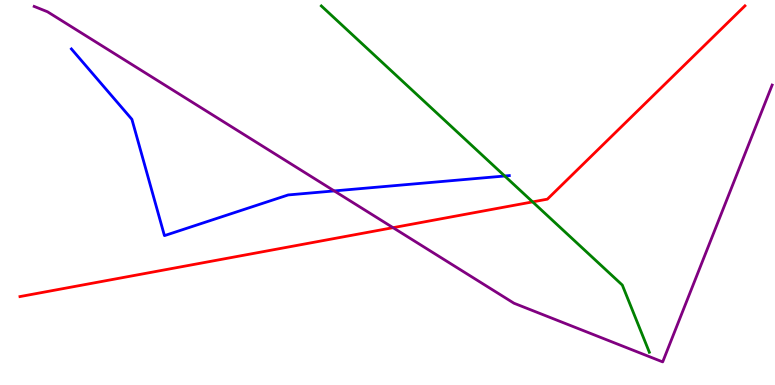[{'lines': ['blue', 'red'], 'intersections': []}, {'lines': ['green', 'red'], 'intersections': [{'x': 6.87, 'y': 4.76}]}, {'lines': ['purple', 'red'], 'intersections': [{'x': 5.07, 'y': 4.09}]}, {'lines': ['blue', 'green'], 'intersections': [{'x': 6.51, 'y': 5.43}]}, {'lines': ['blue', 'purple'], 'intersections': [{'x': 4.31, 'y': 5.04}]}, {'lines': ['green', 'purple'], 'intersections': []}]